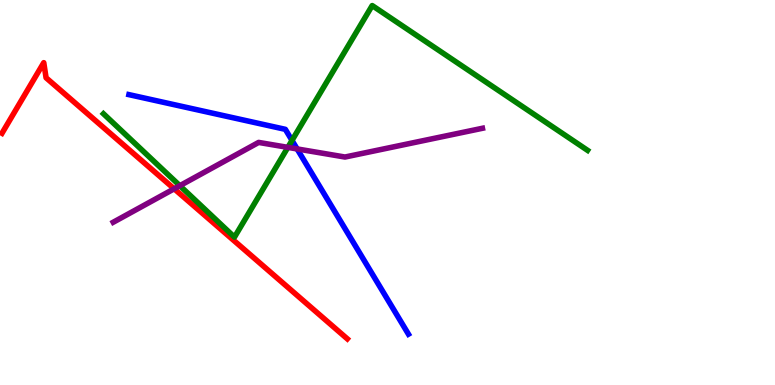[{'lines': ['blue', 'red'], 'intersections': []}, {'lines': ['green', 'red'], 'intersections': []}, {'lines': ['purple', 'red'], 'intersections': [{'x': 2.25, 'y': 5.1}]}, {'lines': ['blue', 'green'], 'intersections': [{'x': 3.77, 'y': 6.35}]}, {'lines': ['blue', 'purple'], 'intersections': [{'x': 3.83, 'y': 6.13}]}, {'lines': ['green', 'purple'], 'intersections': [{'x': 2.32, 'y': 5.18}, {'x': 3.71, 'y': 6.17}]}]